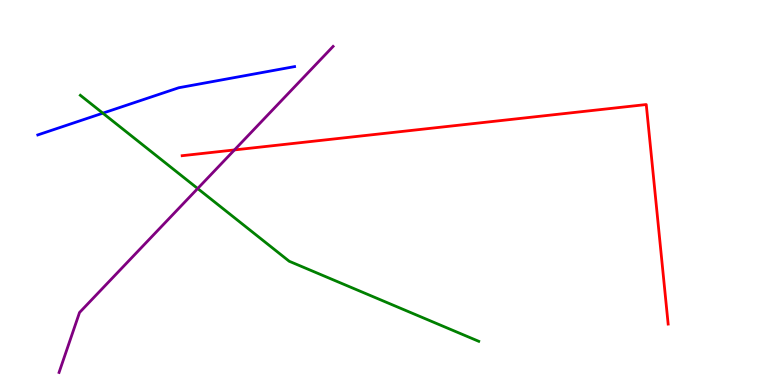[{'lines': ['blue', 'red'], 'intersections': []}, {'lines': ['green', 'red'], 'intersections': []}, {'lines': ['purple', 'red'], 'intersections': [{'x': 3.03, 'y': 6.11}]}, {'lines': ['blue', 'green'], 'intersections': [{'x': 1.33, 'y': 7.06}]}, {'lines': ['blue', 'purple'], 'intersections': []}, {'lines': ['green', 'purple'], 'intersections': [{'x': 2.55, 'y': 5.1}]}]